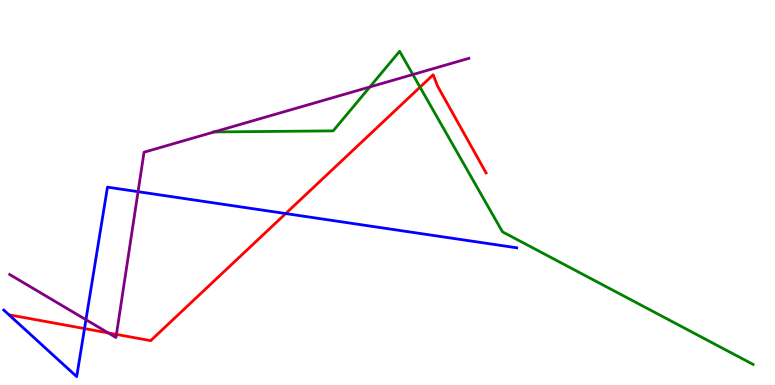[{'lines': ['blue', 'red'], 'intersections': [{'x': 1.09, 'y': 1.47}, {'x': 3.69, 'y': 4.45}]}, {'lines': ['green', 'red'], 'intersections': [{'x': 5.42, 'y': 7.74}]}, {'lines': ['purple', 'red'], 'intersections': [{'x': 1.4, 'y': 1.35}, {'x': 1.5, 'y': 1.31}]}, {'lines': ['blue', 'green'], 'intersections': []}, {'lines': ['blue', 'purple'], 'intersections': [{'x': 1.11, 'y': 1.7}, {'x': 1.78, 'y': 5.02}]}, {'lines': ['green', 'purple'], 'intersections': [{'x': 2.76, 'y': 6.57}, {'x': 4.77, 'y': 7.74}, {'x': 5.33, 'y': 8.06}]}]